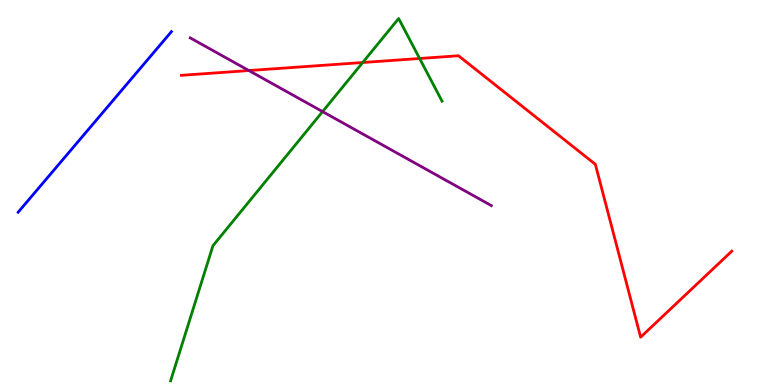[{'lines': ['blue', 'red'], 'intersections': []}, {'lines': ['green', 'red'], 'intersections': [{'x': 4.68, 'y': 8.38}, {'x': 5.41, 'y': 8.48}]}, {'lines': ['purple', 'red'], 'intersections': [{'x': 3.21, 'y': 8.17}]}, {'lines': ['blue', 'green'], 'intersections': []}, {'lines': ['blue', 'purple'], 'intersections': []}, {'lines': ['green', 'purple'], 'intersections': [{'x': 4.16, 'y': 7.1}]}]